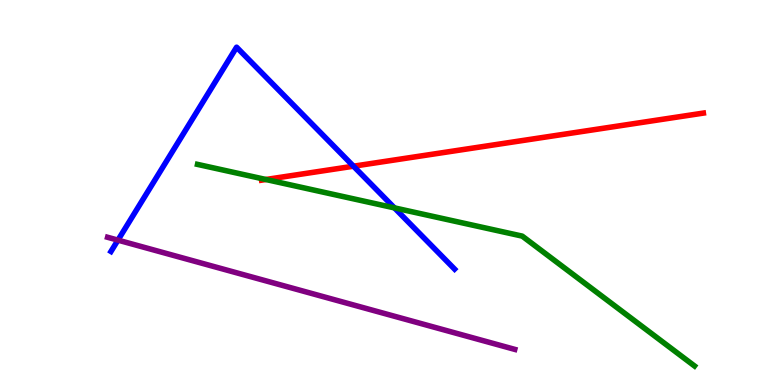[{'lines': ['blue', 'red'], 'intersections': [{'x': 4.56, 'y': 5.68}]}, {'lines': ['green', 'red'], 'intersections': [{'x': 3.43, 'y': 5.34}]}, {'lines': ['purple', 'red'], 'intersections': []}, {'lines': ['blue', 'green'], 'intersections': [{'x': 5.09, 'y': 4.6}]}, {'lines': ['blue', 'purple'], 'intersections': [{'x': 1.52, 'y': 3.76}]}, {'lines': ['green', 'purple'], 'intersections': []}]